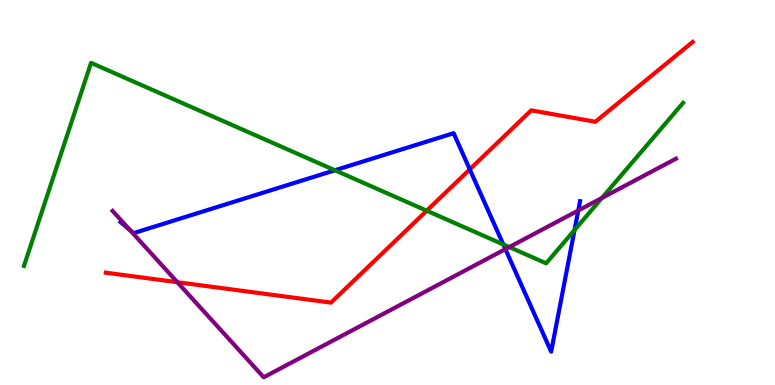[{'lines': ['blue', 'red'], 'intersections': [{'x': 6.06, 'y': 5.6}]}, {'lines': ['green', 'red'], 'intersections': [{'x': 5.51, 'y': 4.53}]}, {'lines': ['purple', 'red'], 'intersections': [{'x': 2.29, 'y': 2.67}]}, {'lines': ['blue', 'green'], 'intersections': [{'x': 4.32, 'y': 5.58}, {'x': 6.49, 'y': 3.65}, {'x': 7.41, 'y': 4.02}]}, {'lines': ['blue', 'purple'], 'intersections': [{'x': 1.68, 'y': 4.03}, {'x': 6.52, 'y': 3.53}, {'x': 7.46, 'y': 4.53}]}, {'lines': ['green', 'purple'], 'intersections': [{'x': 6.57, 'y': 3.58}, {'x': 7.77, 'y': 4.86}]}]